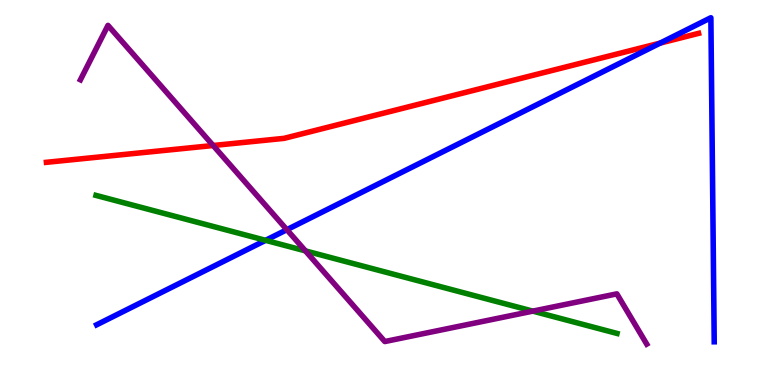[{'lines': ['blue', 'red'], 'intersections': [{'x': 8.52, 'y': 8.88}]}, {'lines': ['green', 'red'], 'intersections': []}, {'lines': ['purple', 'red'], 'intersections': [{'x': 2.75, 'y': 6.22}]}, {'lines': ['blue', 'green'], 'intersections': [{'x': 3.43, 'y': 3.76}]}, {'lines': ['blue', 'purple'], 'intersections': [{'x': 3.7, 'y': 4.03}]}, {'lines': ['green', 'purple'], 'intersections': [{'x': 3.94, 'y': 3.48}, {'x': 6.88, 'y': 1.92}]}]